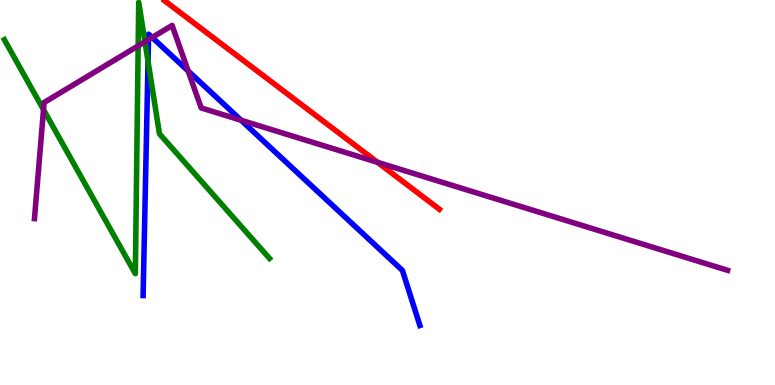[{'lines': ['blue', 'red'], 'intersections': []}, {'lines': ['green', 'red'], 'intersections': []}, {'lines': ['purple', 'red'], 'intersections': [{'x': 4.87, 'y': 5.78}]}, {'lines': ['blue', 'green'], 'intersections': [{'x': 1.91, 'y': 8.4}]}, {'lines': ['blue', 'purple'], 'intersections': [{'x': 1.92, 'y': 8.97}, {'x': 1.96, 'y': 9.03}, {'x': 2.43, 'y': 8.16}, {'x': 3.11, 'y': 6.88}]}, {'lines': ['green', 'purple'], 'intersections': [{'x': 0.562, 'y': 7.15}, {'x': 1.78, 'y': 8.81}, {'x': 1.87, 'y': 8.91}]}]